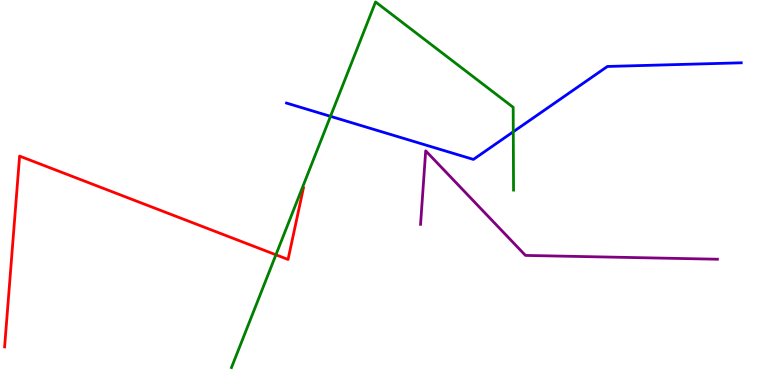[{'lines': ['blue', 'red'], 'intersections': []}, {'lines': ['green', 'red'], 'intersections': [{'x': 3.56, 'y': 3.38}]}, {'lines': ['purple', 'red'], 'intersections': []}, {'lines': ['blue', 'green'], 'intersections': [{'x': 4.26, 'y': 6.98}, {'x': 6.62, 'y': 6.58}]}, {'lines': ['blue', 'purple'], 'intersections': []}, {'lines': ['green', 'purple'], 'intersections': []}]